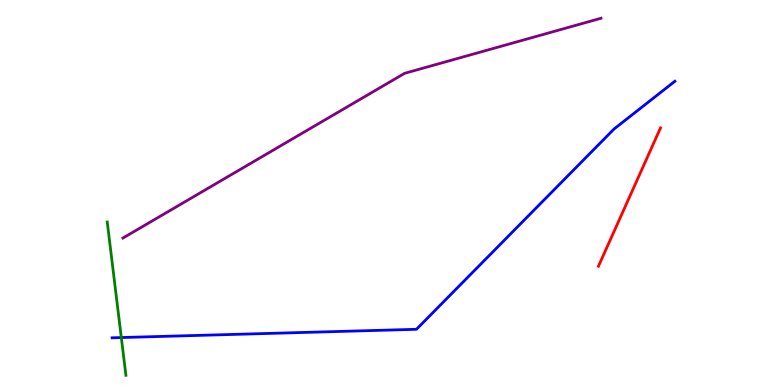[{'lines': ['blue', 'red'], 'intersections': []}, {'lines': ['green', 'red'], 'intersections': []}, {'lines': ['purple', 'red'], 'intersections': []}, {'lines': ['blue', 'green'], 'intersections': [{'x': 1.57, 'y': 1.23}]}, {'lines': ['blue', 'purple'], 'intersections': []}, {'lines': ['green', 'purple'], 'intersections': []}]